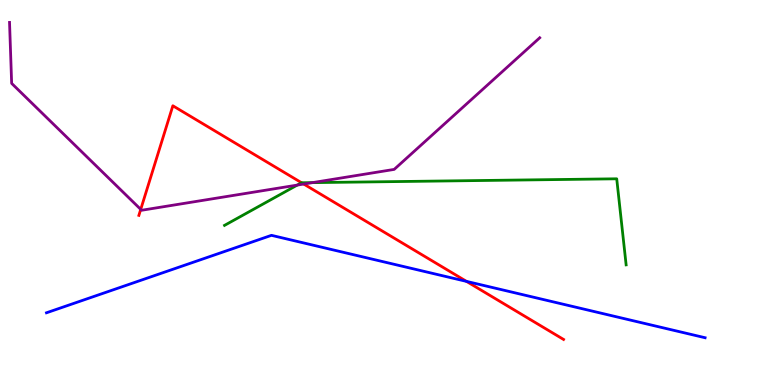[{'lines': ['blue', 'red'], 'intersections': [{'x': 6.02, 'y': 2.69}]}, {'lines': ['green', 'red'], 'intersections': [{'x': 3.89, 'y': 5.25}]}, {'lines': ['purple', 'red'], 'intersections': [{'x': 1.82, 'y': 4.56}, {'x': 3.92, 'y': 5.22}]}, {'lines': ['blue', 'green'], 'intersections': []}, {'lines': ['blue', 'purple'], 'intersections': []}, {'lines': ['green', 'purple'], 'intersections': [{'x': 3.84, 'y': 5.19}, {'x': 4.03, 'y': 5.26}]}]